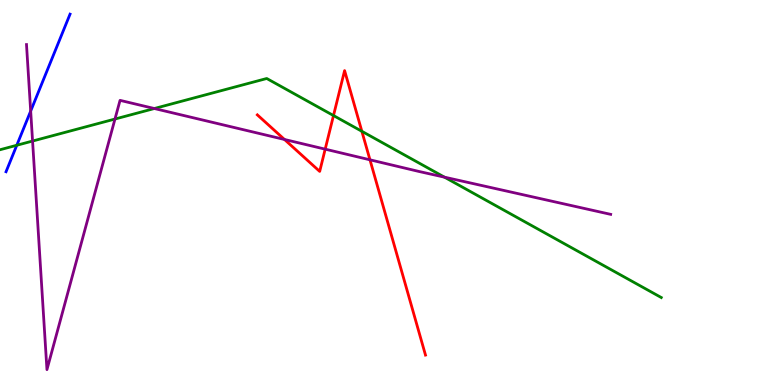[{'lines': ['blue', 'red'], 'intersections': []}, {'lines': ['green', 'red'], 'intersections': [{'x': 4.3, 'y': 7.0}, {'x': 4.67, 'y': 6.59}]}, {'lines': ['purple', 'red'], 'intersections': [{'x': 3.67, 'y': 6.38}, {'x': 4.2, 'y': 6.13}, {'x': 4.77, 'y': 5.85}]}, {'lines': ['blue', 'green'], 'intersections': [{'x': 0.217, 'y': 6.23}]}, {'lines': ['blue', 'purple'], 'intersections': [{'x': 0.396, 'y': 7.12}]}, {'lines': ['green', 'purple'], 'intersections': [{'x': 0.42, 'y': 6.34}, {'x': 1.48, 'y': 6.91}, {'x': 1.99, 'y': 7.18}, {'x': 5.74, 'y': 5.4}]}]